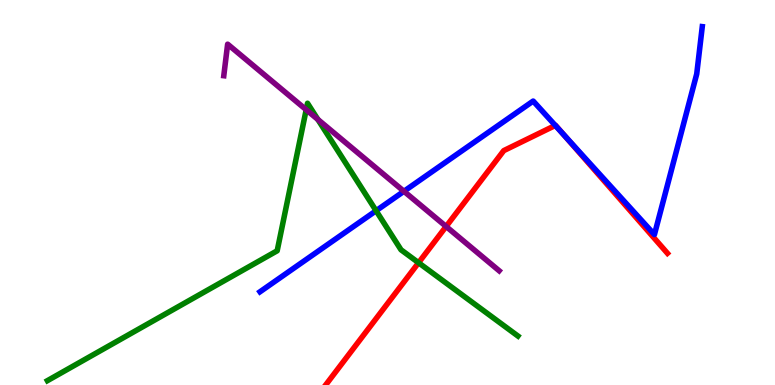[{'lines': ['blue', 'red'], 'intersections': [{'x': 7.17, 'y': 6.74}, {'x': 7.27, 'y': 6.5}]}, {'lines': ['green', 'red'], 'intersections': [{'x': 5.4, 'y': 3.18}]}, {'lines': ['purple', 'red'], 'intersections': [{'x': 5.76, 'y': 4.12}]}, {'lines': ['blue', 'green'], 'intersections': [{'x': 4.85, 'y': 4.53}]}, {'lines': ['blue', 'purple'], 'intersections': [{'x': 5.21, 'y': 5.03}]}, {'lines': ['green', 'purple'], 'intersections': [{'x': 3.95, 'y': 7.15}, {'x': 4.1, 'y': 6.9}]}]